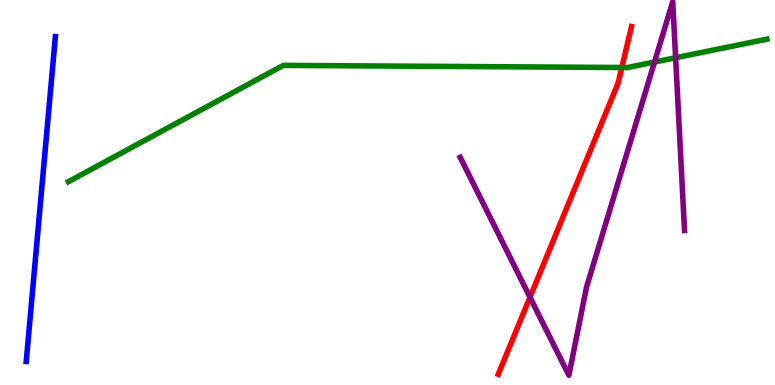[{'lines': ['blue', 'red'], 'intersections': []}, {'lines': ['green', 'red'], 'intersections': [{'x': 8.02, 'y': 8.25}]}, {'lines': ['purple', 'red'], 'intersections': [{'x': 6.84, 'y': 2.28}]}, {'lines': ['blue', 'green'], 'intersections': []}, {'lines': ['blue', 'purple'], 'intersections': []}, {'lines': ['green', 'purple'], 'intersections': [{'x': 8.45, 'y': 8.39}, {'x': 8.72, 'y': 8.5}]}]